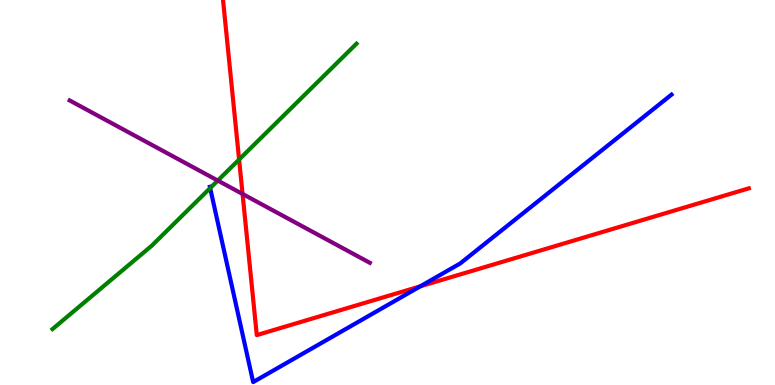[{'lines': ['blue', 'red'], 'intersections': [{'x': 5.42, 'y': 2.56}]}, {'lines': ['green', 'red'], 'intersections': [{'x': 3.09, 'y': 5.86}]}, {'lines': ['purple', 'red'], 'intersections': [{'x': 3.13, 'y': 4.96}]}, {'lines': ['blue', 'green'], 'intersections': [{'x': 2.71, 'y': 5.12}]}, {'lines': ['blue', 'purple'], 'intersections': []}, {'lines': ['green', 'purple'], 'intersections': [{'x': 2.81, 'y': 5.31}]}]